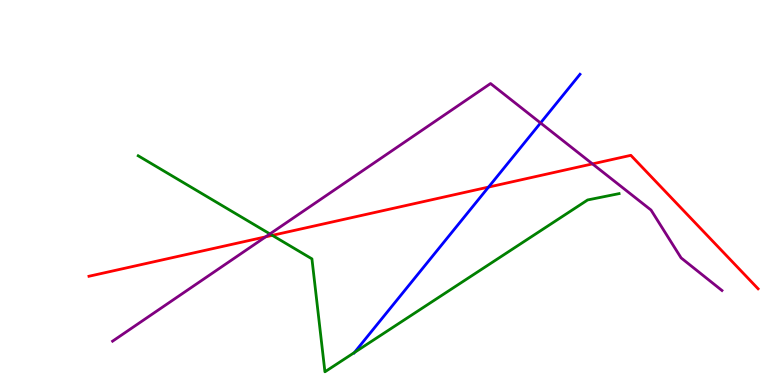[{'lines': ['blue', 'red'], 'intersections': [{'x': 6.3, 'y': 5.14}]}, {'lines': ['green', 'red'], 'intersections': [{'x': 3.51, 'y': 3.89}]}, {'lines': ['purple', 'red'], 'intersections': [{'x': 3.43, 'y': 3.85}, {'x': 7.64, 'y': 5.74}]}, {'lines': ['blue', 'green'], 'intersections': [{'x': 4.57, 'y': 0.844}]}, {'lines': ['blue', 'purple'], 'intersections': [{'x': 6.97, 'y': 6.81}]}, {'lines': ['green', 'purple'], 'intersections': [{'x': 3.48, 'y': 3.92}]}]